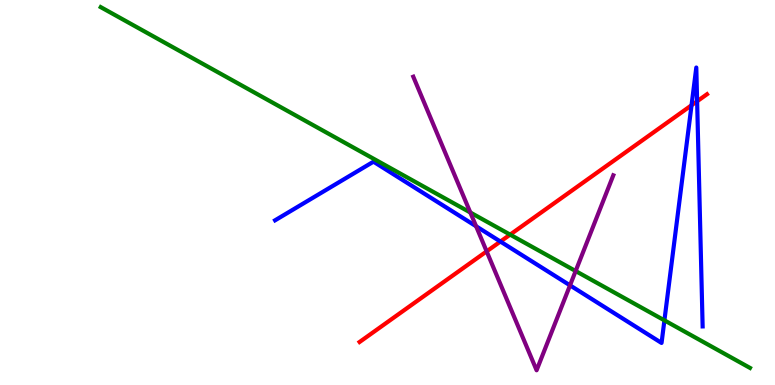[{'lines': ['blue', 'red'], 'intersections': [{'x': 6.46, 'y': 3.73}, {'x': 8.92, 'y': 7.27}, {'x': 9.0, 'y': 7.37}]}, {'lines': ['green', 'red'], 'intersections': [{'x': 6.58, 'y': 3.91}]}, {'lines': ['purple', 'red'], 'intersections': [{'x': 6.28, 'y': 3.47}]}, {'lines': ['blue', 'green'], 'intersections': [{'x': 8.57, 'y': 1.68}]}, {'lines': ['blue', 'purple'], 'intersections': [{'x': 6.14, 'y': 4.12}, {'x': 7.36, 'y': 2.59}]}, {'lines': ['green', 'purple'], 'intersections': [{'x': 6.07, 'y': 4.48}, {'x': 7.43, 'y': 2.96}]}]